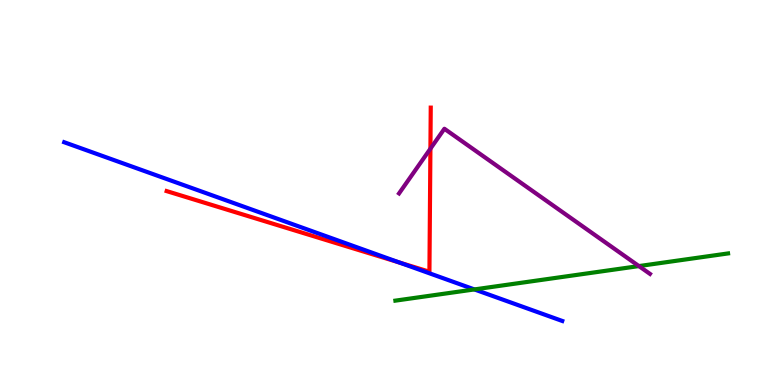[{'lines': ['blue', 'red'], 'intersections': [{'x': 5.16, 'y': 3.18}]}, {'lines': ['green', 'red'], 'intersections': []}, {'lines': ['purple', 'red'], 'intersections': [{'x': 5.55, 'y': 6.14}]}, {'lines': ['blue', 'green'], 'intersections': [{'x': 6.12, 'y': 2.48}]}, {'lines': ['blue', 'purple'], 'intersections': []}, {'lines': ['green', 'purple'], 'intersections': [{'x': 8.24, 'y': 3.09}]}]